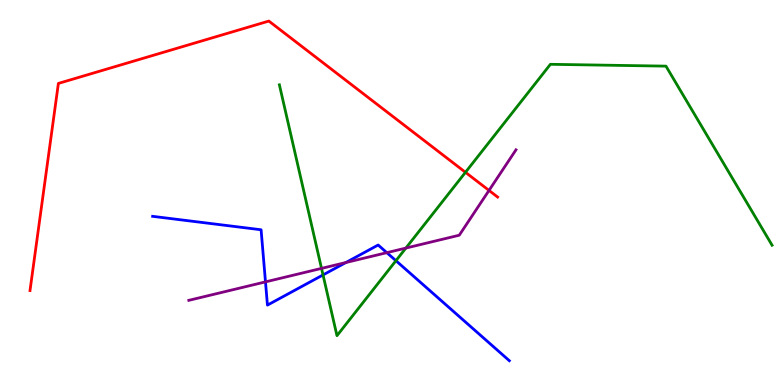[{'lines': ['blue', 'red'], 'intersections': []}, {'lines': ['green', 'red'], 'intersections': [{'x': 6.01, 'y': 5.52}]}, {'lines': ['purple', 'red'], 'intersections': [{'x': 6.31, 'y': 5.05}]}, {'lines': ['blue', 'green'], 'intersections': [{'x': 4.17, 'y': 2.86}, {'x': 5.11, 'y': 3.23}]}, {'lines': ['blue', 'purple'], 'intersections': [{'x': 3.43, 'y': 2.68}, {'x': 4.46, 'y': 3.18}, {'x': 4.99, 'y': 3.44}]}, {'lines': ['green', 'purple'], 'intersections': [{'x': 4.15, 'y': 3.03}, {'x': 5.24, 'y': 3.56}]}]